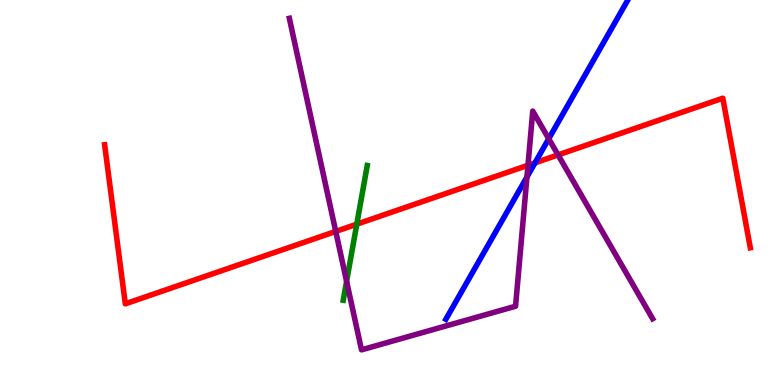[{'lines': ['blue', 'red'], 'intersections': [{'x': 6.9, 'y': 5.77}]}, {'lines': ['green', 'red'], 'intersections': [{'x': 4.6, 'y': 4.18}]}, {'lines': ['purple', 'red'], 'intersections': [{'x': 4.33, 'y': 3.99}, {'x': 6.81, 'y': 5.71}, {'x': 7.2, 'y': 5.98}]}, {'lines': ['blue', 'green'], 'intersections': []}, {'lines': ['blue', 'purple'], 'intersections': [{'x': 6.8, 'y': 5.4}, {'x': 7.08, 'y': 6.4}]}, {'lines': ['green', 'purple'], 'intersections': [{'x': 4.47, 'y': 2.69}]}]